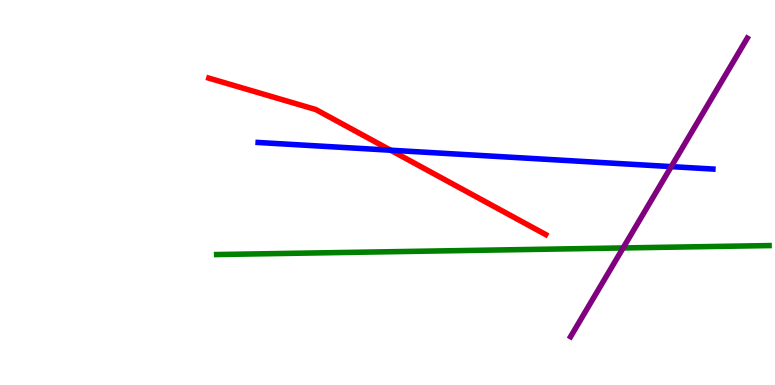[{'lines': ['blue', 'red'], 'intersections': [{'x': 5.04, 'y': 6.1}]}, {'lines': ['green', 'red'], 'intersections': []}, {'lines': ['purple', 'red'], 'intersections': []}, {'lines': ['blue', 'green'], 'intersections': []}, {'lines': ['blue', 'purple'], 'intersections': [{'x': 8.66, 'y': 5.67}]}, {'lines': ['green', 'purple'], 'intersections': [{'x': 8.04, 'y': 3.56}]}]